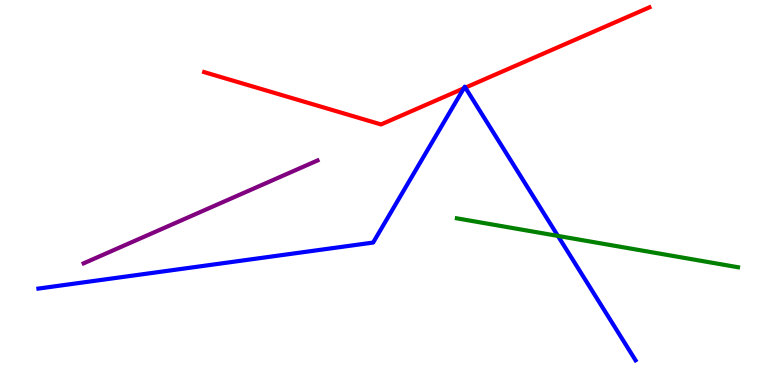[{'lines': ['blue', 'red'], 'intersections': [{'x': 5.98, 'y': 7.71}, {'x': 6.0, 'y': 7.72}]}, {'lines': ['green', 'red'], 'intersections': []}, {'lines': ['purple', 'red'], 'intersections': []}, {'lines': ['blue', 'green'], 'intersections': [{'x': 7.2, 'y': 3.87}]}, {'lines': ['blue', 'purple'], 'intersections': []}, {'lines': ['green', 'purple'], 'intersections': []}]